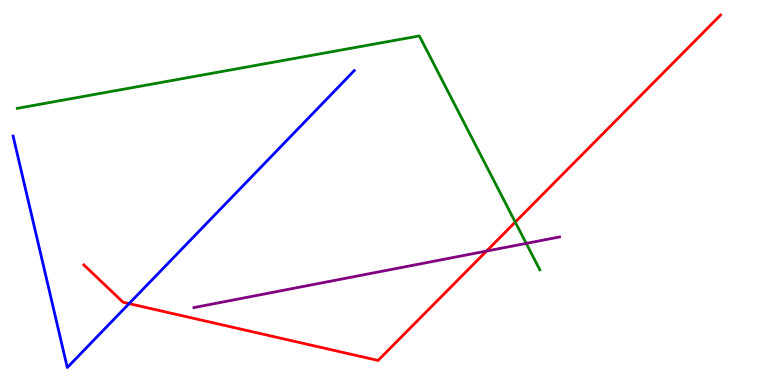[{'lines': ['blue', 'red'], 'intersections': [{'x': 1.67, 'y': 2.11}]}, {'lines': ['green', 'red'], 'intersections': [{'x': 6.65, 'y': 4.23}]}, {'lines': ['purple', 'red'], 'intersections': [{'x': 6.28, 'y': 3.48}]}, {'lines': ['blue', 'green'], 'intersections': []}, {'lines': ['blue', 'purple'], 'intersections': []}, {'lines': ['green', 'purple'], 'intersections': [{'x': 6.79, 'y': 3.68}]}]